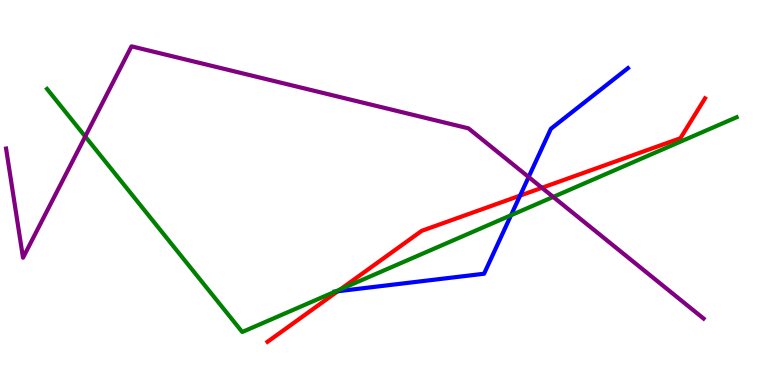[{'lines': ['blue', 'red'], 'intersections': [{'x': 4.36, 'y': 2.43}, {'x': 6.71, 'y': 4.92}]}, {'lines': ['green', 'red'], 'intersections': [{'x': 4.39, 'y': 2.48}]}, {'lines': ['purple', 'red'], 'intersections': [{'x': 6.99, 'y': 5.12}]}, {'lines': ['blue', 'green'], 'intersections': [{'x': 4.33, 'y': 2.43}, {'x': 6.59, 'y': 4.41}]}, {'lines': ['blue', 'purple'], 'intersections': [{'x': 6.82, 'y': 5.4}]}, {'lines': ['green', 'purple'], 'intersections': [{'x': 1.1, 'y': 6.45}, {'x': 7.14, 'y': 4.89}]}]